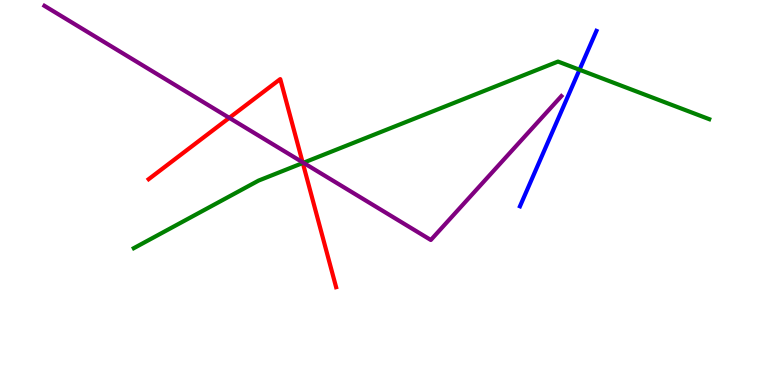[{'lines': ['blue', 'red'], 'intersections': []}, {'lines': ['green', 'red'], 'intersections': [{'x': 3.91, 'y': 5.77}]}, {'lines': ['purple', 'red'], 'intersections': [{'x': 2.96, 'y': 6.94}, {'x': 3.9, 'y': 5.79}]}, {'lines': ['blue', 'green'], 'intersections': [{'x': 7.48, 'y': 8.19}]}, {'lines': ['blue', 'purple'], 'intersections': []}, {'lines': ['green', 'purple'], 'intersections': [{'x': 3.91, 'y': 5.77}]}]